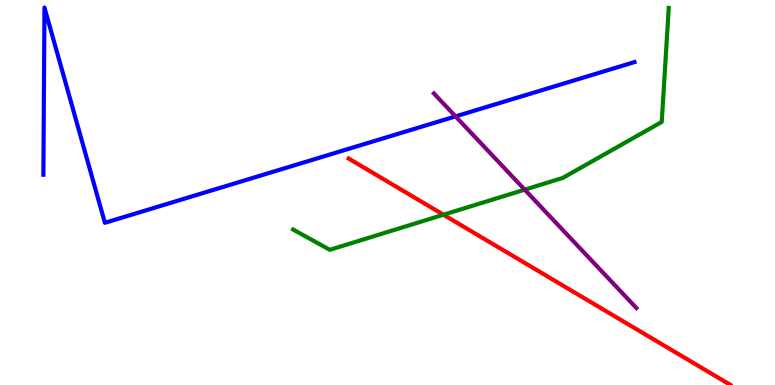[{'lines': ['blue', 'red'], 'intersections': []}, {'lines': ['green', 'red'], 'intersections': [{'x': 5.72, 'y': 4.42}]}, {'lines': ['purple', 'red'], 'intersections': []}, {'lines': ['blue', 'green'], 'intersections': []}, {'lines': ['blue', 'purple'], 'intersections': [{'x': 5.88, 'y': 6.98}]}, {'lines': ['green', 'purple'], 'intersections': [{'x': 6.77, 'y': 5.07}]}]